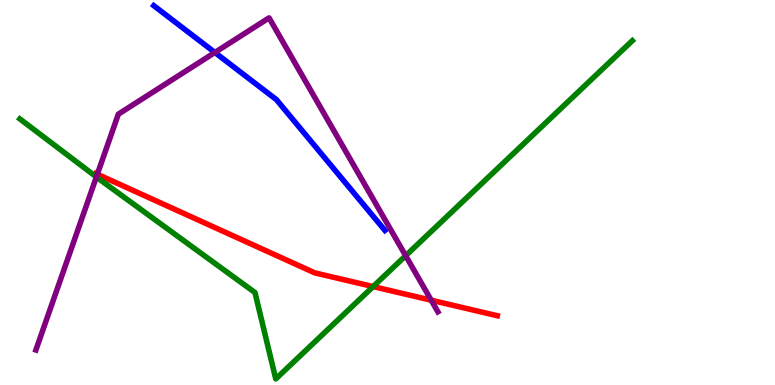[{'lines': ['blue', 'red'], 'intersections': []}, {'lines': ['green', 'red'], 'intersections': [{'x': 4.81, 'y': 2.56}]}, {'lines': ['purple', 'red'], 'intersections': [{'x': 1.26, 'y': 5.47}, {'x': 5.56, 'y': 2.2}]}, {'lines': ['blue', 'green'], 'intersections': []}, {'lines': ['blue', 'purple'], 'intersections': [{'x': 2.77, 'y': 8.64}]}, {'lines': ['green', 'purple'], 'intersections': [{'x': 1.24, 'y': 5.4}, {'x': 5.23, 'y': 3.36}]}]